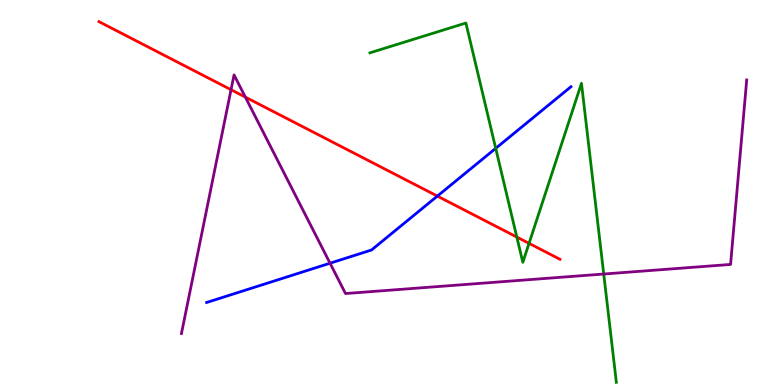[{'lines': ['blue', 'red'], 'intersections': [{'x': 5.64, 'y': 4.91}]}, {'lines': ['green', 'red'], 'intersections': [{'x': 6.67, 'y': 3.84}, {'x': 6.83, 'y': 3.68}]}, {'lines': ['purple', 'red'], 'intersections': [{'x': 2.98, 'y': 7.67}, {'x': 3.17, 'y': 7.48}]}, {'lines': ['blue', 'green'], 'intersections': [{'x': 6.4, 'y': 6.15}]}, {'lines': ['blue', 'purple'], 'intersections': [{'x': 4.26, 'y': 3.16}]}, {'lines': ['green', 'purple'], 'intersections': [{'x': 7.79, 'y': 2.88}]}]